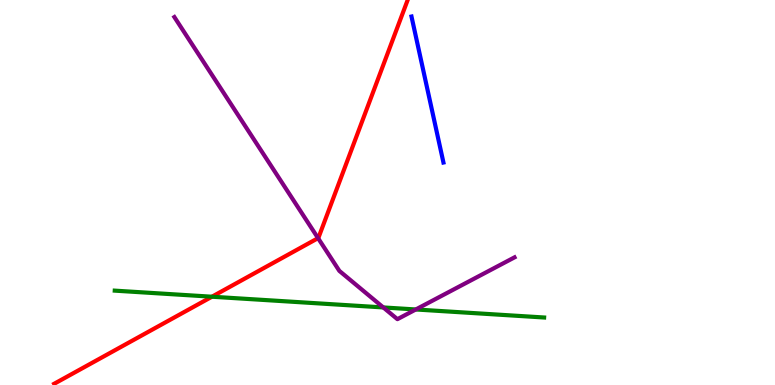[{'lines': ['blue', 'red'], 'intersections': []}, {'lines': ['green', 'red'], 'intersections': [{'x': 2.73, 'y': 2.29}]}, {'lines': ['purple', 'red'], 'intersections': [{'x': 4.1, 'y': 3.81}]}, {'lines': ['blue', 'green'], 'intersections': []}, {'lines': ['blue', 'purple'], 'intersections': []}, {'lines': ['green', 'purple'], 'intersections': [{'x': 4.95, 'y': 2.01}, {'x': 5.36, 'y': 1.96}]}]